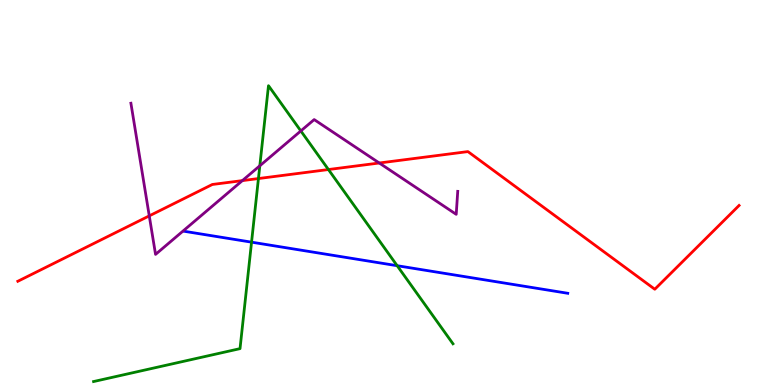[{'lines': ['blue', 'red'], 'intersections': []}, {'lines': ['green', 'red'], 'intersections': [{'x': 3.33, 'y': 5.36}, {'x': 4.24, 'y': 5.6}]}, {'lines': ['purple', 'red'], 'intersections': [{'x': 1.93, 'y': 4.39}, {'x': 3.13, 'y': 5.31}, {'x': 4.89, 'y': 5.77}]}, {'lines': ['blue', 'green'], 'intersections': [{'x': 3.25, 'y': 3.71}, {'x': 5.12, 'y': 3.1}]}, {'lines': ['blue', 'purple'], 'intersections': []}, {'lines': ['green', 'purple'], 'intersections': [{'x': 3.35, 'y': 5.69}, {'x': 3.88, 'y': 6.6}]}]